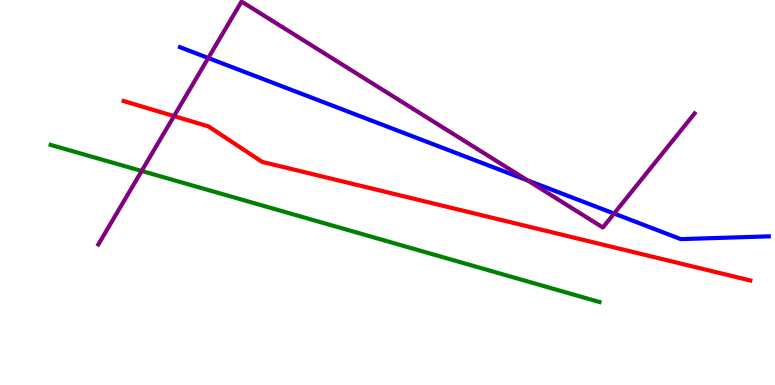[{'lines': ['blue', 'red'], 'intersections': []}, {'lines': ['green', 'red'], 'intersections': []}, {'lines': ['purple', 'red'], 'intersections': [{'x': 2.25, 'y': 6.98}]}, {'lines': ['blue', 'green'], 'intersections': []}, {'lines': ['blue', 'purple'], 'intersections': [{'x': 2.69, 'y': 8.49}, {'x': 6.81, 'y': 5.32}, {'x': 7.92, 'y': 4.45}]}, {'lines': ['green', 'purple'], 'intersections': [{'x': 1.83, 'y': 5.56}]}]